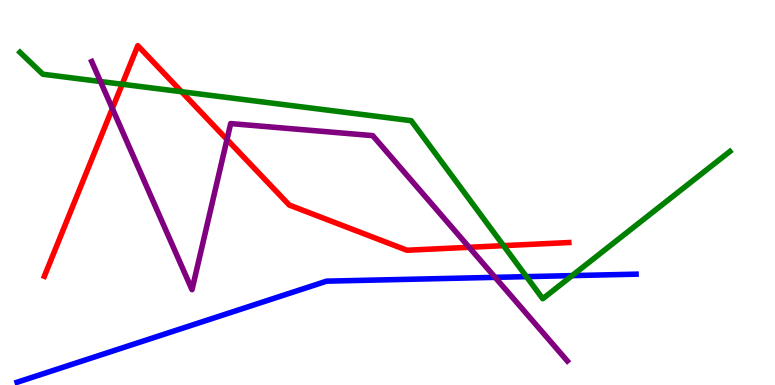[{'lines': ['blue', 'red'], 'intersections': []}, {'lines': ['green', 'red'], 'intersections': [{'x': 1.58, 'y': 7.81}, {'x': 2.34, 'y': 7.62}, {'x': 6.5, 'y': 3.62}]}, {'lines': ['purple', 'red'], 'intersections': [{'x': 1.45, 'y': 7.18}, {'x': 2.93, 'y': 6.38}, {'x': 6.05, 'y': 3.58}]}, {'lines': ['blue', 'green'], 'intersections': [{'x': 6.79, 'y': 2.81}, {'x': 7.38, 'y': 2.84}]}, {'lines': ['blue', 'purple'], 'intersections': [{'x': 6.39, 'y': 2.8}]}, {'lines': ['green', 'purple'], 'intersections': [{'x': 1.3, 'y': 7.88}]}]